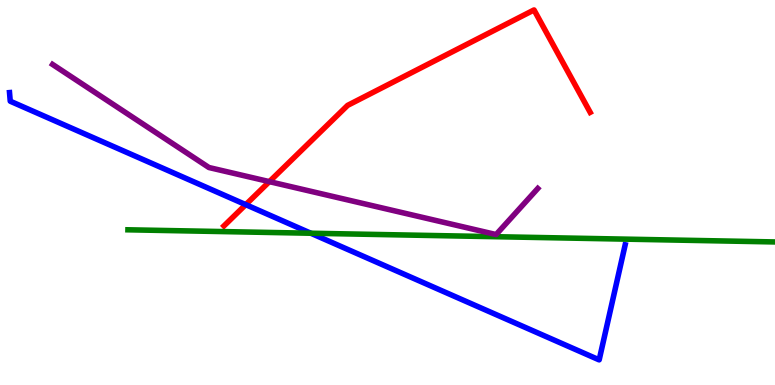[{'lines': ['blue', 'red'], 'intersections': [{'x': 3.17, 'y': 4.68}]}, {'lines': ['green', 'red'], 'intersections': []}, {'lines': ['purple', 'red'], 'intersections': [{'x': 3.48, 'y': 5.28}]}, {'lines': ['blue', 'green'], 'intersections': [{'x': 4.01, 'y': 3.94}]}, {'lines': ['blue', 'purple'], 'intersections': []}, {'lines': ['green', 'purple'], 'intersections': []}]